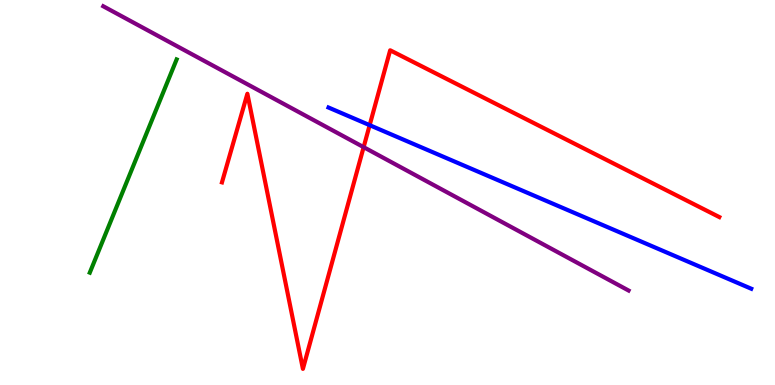[{'lines': ['blue', 'red'], 'intersections': [{'x': 4.77, 'y': 6.75}]}, {'lines': ['green', 'red'], 'intersections': []}, {'lines': ['purple', 'red'], 'intersections': [{'x': 4.69, 'y': 6.18}]}, {'lines': ['blue', 'green'], 'intersections': []}, {'lines': ['blue', 'purple'], 'intersections': []}, {'lines': ['green', 'purple'], 'intersections': []}]